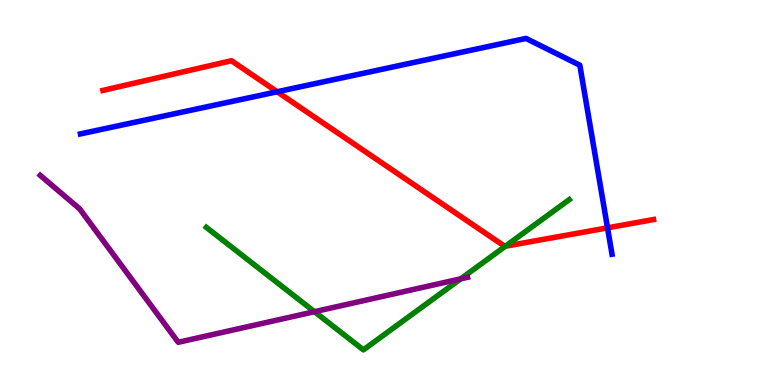[{'lines': ['blue', 'red'], 'intersections': [{'x': 3.58, 'y': 7.62}, {'x': 7.84, 'y': 4.08}]}, {'lines': ['green', 'red'], 'intersections': [{'x': 6.52, 'y': 3.6}]}, {'lines': ['purple', 'red'], 'intersections': []}, {'lines': ['blue', 'green'], 'intersections': []}, {'lines': ['blue', 'purple'], 'intersections': []}, {'lines': ['green', 'purple'], 'intersections': [{'x': 4.06, 'y': 1.9}, {'x': 5.94, 'y': 2.76}]}]